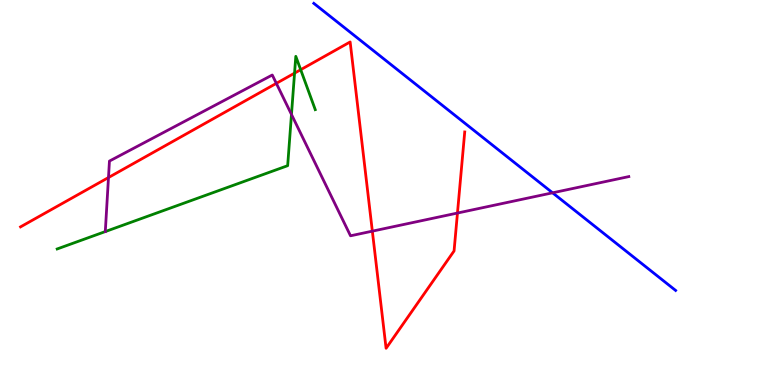[{'lines': ['blue', 'red'], 'intersections': []}, {'lines': ['green', 'red'], 'intersections': [{'x': 3.8, 'y': 8.1}, {'x': 3.88, 'y': 8.19}]}, {'lines': ['purple', 'red'], 'intersections': [{'x': 1.4, 'y': 5.39}, {'x': 3.57, 'y': 7.83}, {'x': 4.8, 'y': 4.0}, {'x': 5.9, 'y': 4.47}]}, {'lines': ['blue', 'green'], 'intersections': []}, {'lines': ['blue', 'purple'], 'intersections': [{'x': 7.13, 'y': 4.99}]}, {'lines': ['green', 'purple'], 'intersections': [{'x': 1.36, 'y': 3.99}, {'x': 3.76, 'y': 7.03}]}]